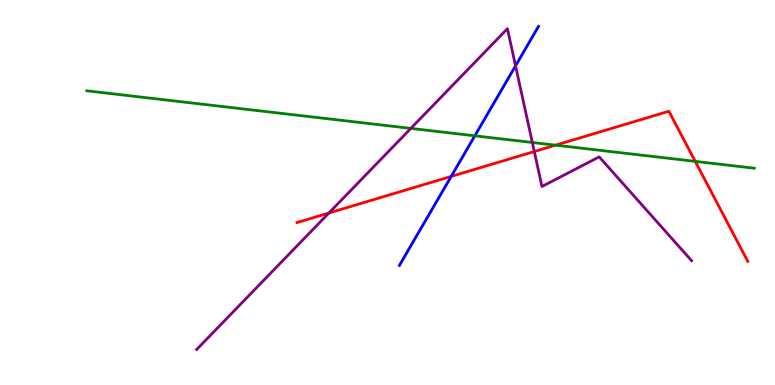[{'lines': ['blue', 'red'], 'intersections': [{'x': 5.82, 'y': 5.42}]}, {'lines': ['green', 'red'], 'intersections': [{'x': 7.17, 'y': 6.23}, {'x': 8.97, 'y': 5.81}]}, {'lines': ['purple', 'red'], 'intersections': [{'x': 4.24, 'y': 4.47}, {'x': 6.89, 'y': 6.06}]}, {'lines': ['blue', 'green'], 'intersections': [{'x': 6.13, 'y': 6.47}]}, {'lines': ['blue', 'purple'], 'intersections': [{'x': 6.65, 'y': 8.29}]}, {'lines': ['green', 'purple'], 'intersections': [{'x': 5.3, 'y': 6.67}, {'x': 6.87, 'y': 6.3}]}]